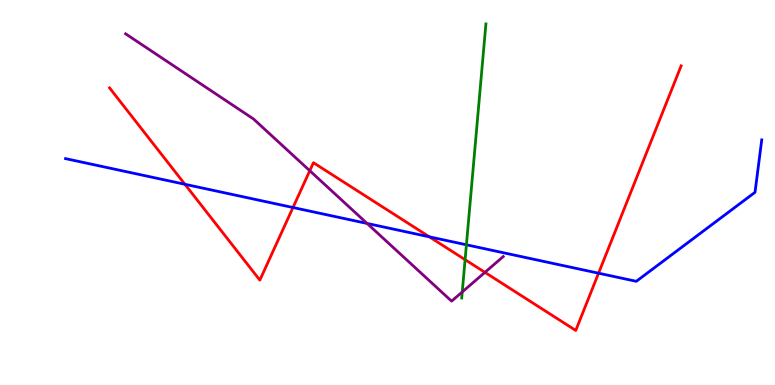[{'lines': ['blue', 'red'], 'intersections': [{'x': 2.39, 'y': 5.21}, {'x': 3.78, 'y': 4.61}, {'x': 5.54, 'y': 3.85}, {'x': 7.72, 'y': 2.9}]}, {'lines': ['green', 'red'], 'intersections': [{'x': 6.0, 'y': 3.26}]}, {'lines': ['purple', 'red'], 'intersections': [{'x': 4.0, 'y': 5.57}, {'x': 6.26, 'y': 2.93}]}, {'lines': ['blue', 'green'], 'intersections': [{'x': 6.02, 'y': 3.64}]}, {'lines': ['blue', 'purple'], 'intersections': [{'x': 4.74, 'y': 4.2}]}, {'lines': ['green', 'purple'], 'intersections': [{'x': 5.96, 'y': 2.42}]}]